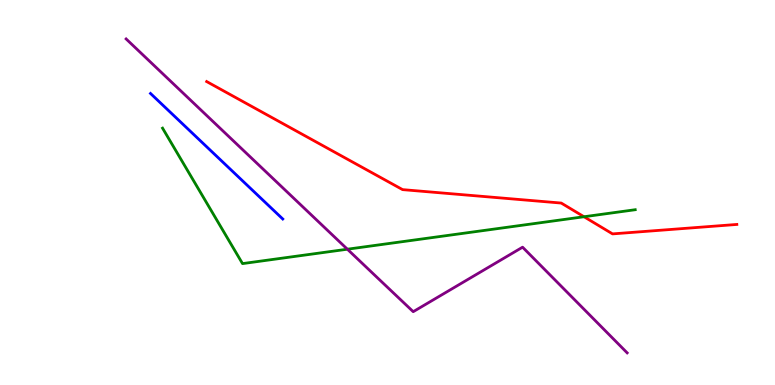[{'lines': ['blue', 'red'], 'intersections': []}, {'lines': ['green', 'red'], 'intersections': [{'x': 7.54, 'y': 4.37}]}, {'lines': ['purple', 'red'], 'intersections': []}, {'lines': ['blue', 'green'], 'intersections': []}, {'lines': ['blue', 'purple'], 'intersections': []}, {'lines': ['green', 'purple'], 'intersections': [{'x': 4.48, 'y': 3.53}]}]